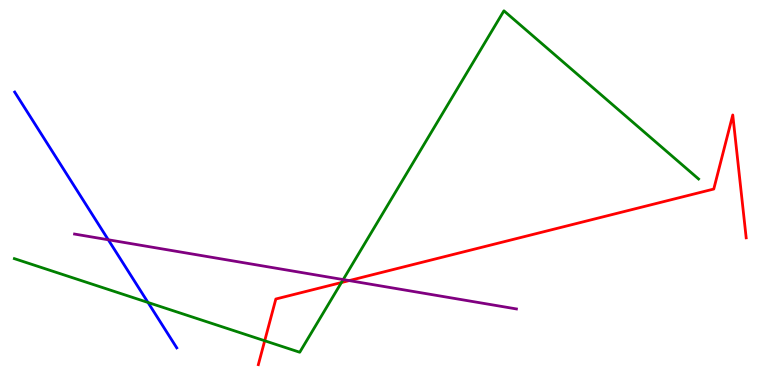[{'lines': ['blue', 'red'], 'intersections': []}, {'lines': ['green', 'red'], 'intersections': [{'x': 3.42, 'y': 1.15}, {'x': 4.41, 'y': 2.66}]}, {'lines': ['purple', 'red'], 'intersections': [{'x': 4.51, 'y': 2.71}]}, {'lines': ['blue', 'green'], 'intersections': [{'x': 1.91, 'y': 2.14}]}, {'lines': ['blue', 'purple'], 'intersections': [{'x': 1.4, 'y': 3.77}]}, {'lines': ['green', 'purple'], 'intersections': [{'x': 4.43, 'y': 2.74}]}]